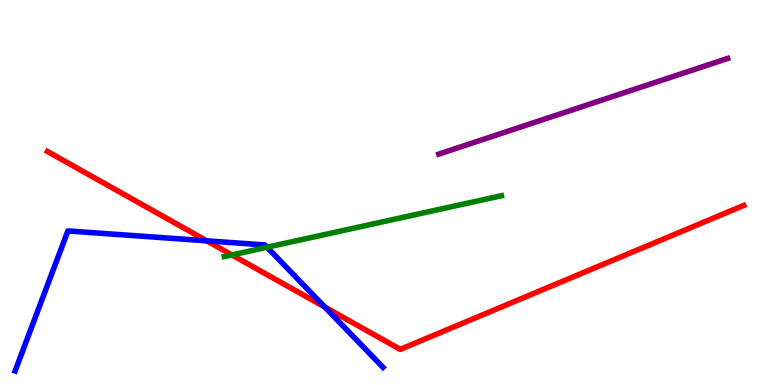[{'lines': ['blue', 'red'], 'intersections': [{'x': 2.67, 'y': 3.75}, {'x': 4.19, 'y': 2.03}]}, {'lines': ['green', 'red'], 'intersections': [{'x': 2.99, 'y': 3.38}]}, {'lines': ['purple', 'red'], 'intersections': []}, {'lines': ['blue', 'green'], 'intersections': [{'x': 3.45, 'y': 3.58}]}, {'lines': ['blue', 'purple'], 'intersections': []}, {'lines': ['green', 'purple'], 'intersections': []}]